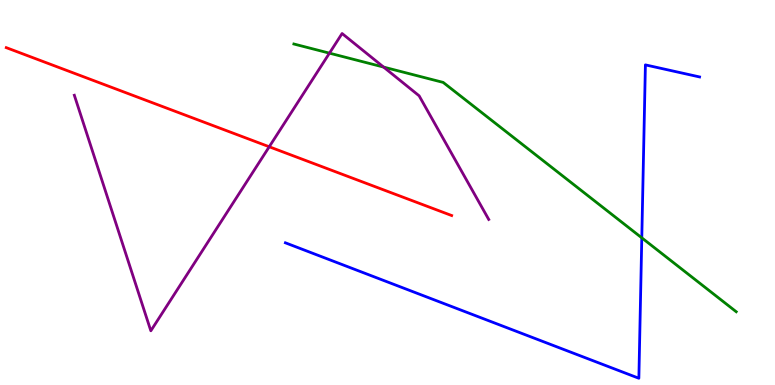[{'lines': ['blue', 'red'], 'intersections': []}, {'lines': ['green', 'red'], 'intersections': []}, {'lines': ['purple', 'red'], 'intersections': [{'x': 3.47, 'y': 6.19}]}, {'lines': ['blue', 'green'], 'intersections': [{'x': 8.28, 'y': 3.82}]}, {'lines': ['blue', 'purple'], 'intersections': []}, {'lines': ['green', 'purple'], 'intersections': [{'x': 4.25, 'y': 8.62}, {'x': 4.95, 'y': 8.26}]}]